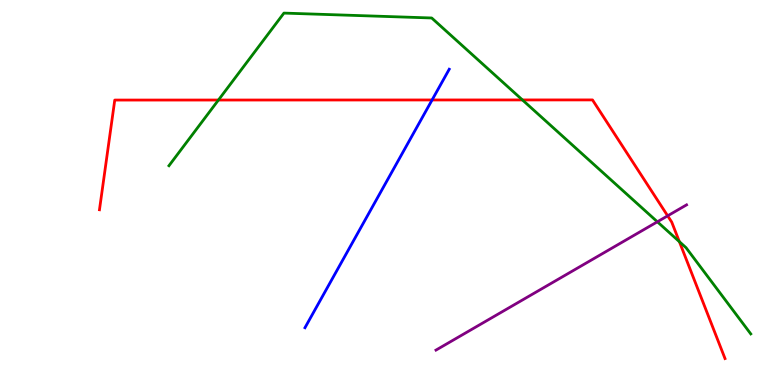[{'lines': ['blue', 'red'], 'intersections': [{'x': 5.58, 'y': 7.4}]}, {'lines': ['green', 'red'], 'intersections': [{'x': 2.82, 'y': 7.4}, {'x': 6.74, 'y': 7.4}, {'x': 8.77, 'y': 3.72}]}, {'lines': ['purple', 'red'], 'intersections': [{'x': 8.61, 'y': 4.39}]}, {'lines': ['blue', 'green'], 'intersections': []}, {'lines': ['blue', 'purple'], 'intersections': []}, {'lines': ['green', 'purple'], 'intersections': [{'x': 8.48, 'y': 4.24}]}]